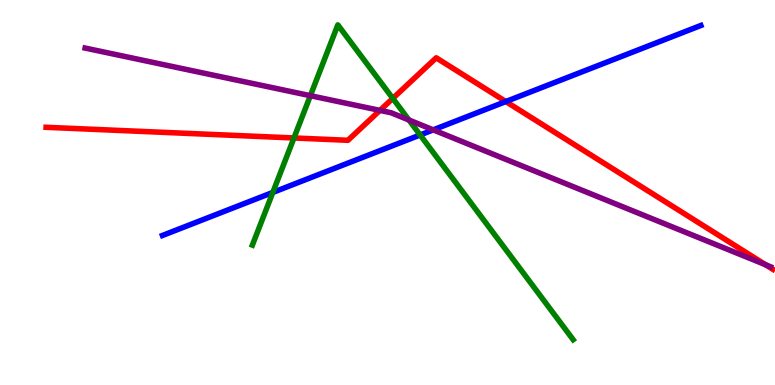[{'lines': ['blue', 'red'], 'intersections': [{'x': 6.53, 'y': 7.36}]}, {'lines': ['green', 'red'], 'intersections': [{'x': 3.79, 'y': 6.42}, {'x': 5.07, 'y': 7.44}]}, {'lines': ['purple', 'red'], 'intersections': [{'x': 4.9, 'y': 7.13}, {'x': 9.88, 'y': 3.12}]}, {'lines': ['blue', 'green'], 'intersections': [{'x': 3.52, 'y': 5.0}, {'x': 5.42, 'y': 6.49}]}, {'lines': ['blue', 'purple'], 'intersections': [{'x': 5.59, 'y': 6.63}]}, {'lines': ['green', 'purple'], 'intersections': [{'x': 4.0, 'y': 7.51}, {'x': 5.28, 'y': 6.88}]}]